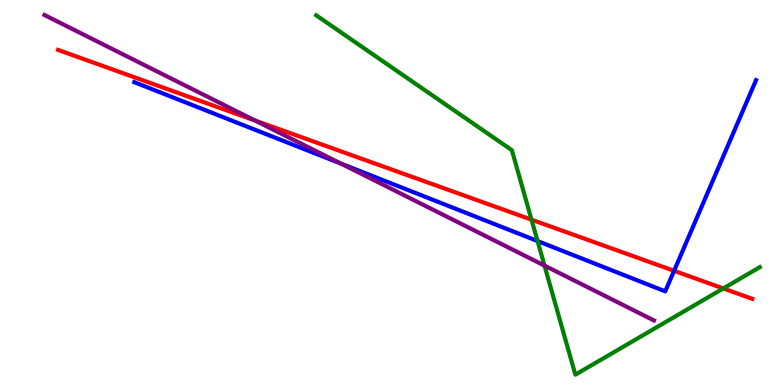[{'lines': ['blue', 'red'], 'intersections': [{'x': 8.7, 'y': 2.97}]}, {'lines': ['green', 'red'], 'intersections': [{'x': 6.86, 'y': 4.29}, {'x': 9.33, 'y': 2.51}]}, {'lines': ['purple', 'red'], 'intersections': [{'x': 3.29, 'y': 6.87}]}, {'lines': ['blue', 'green'], 'intersections': [{'x': 6.94, 'y': 3.74}]}, {'lines': ['blue', 'purple'], 'intersections': [{'x': 4.4, 'y': 5.75}]}, {'lines': ['green', 'purple'], 'intersections': [{'x': 7.03, 'y': 3.1}]}]